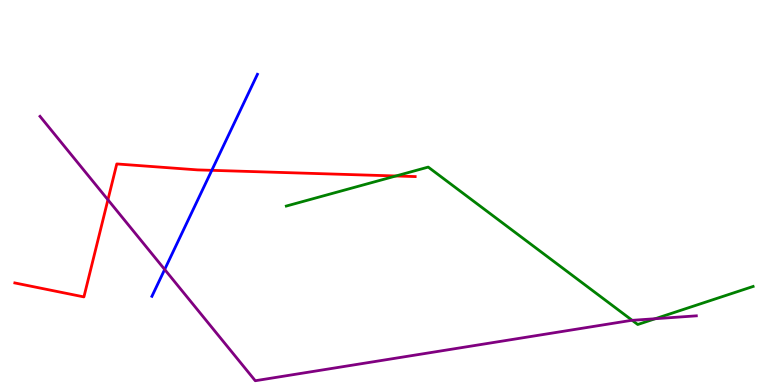[{'lines': ['blue', 'red'], 'intersections': [{'x': 2.73, 'y': 5.58}]}, {'lines': ['green', 'red'], 'intersections': [{'x': 5.11, 'y': 5.43}]}, {'lines': ['purple', 'red'], 'intersections': [{'x': 1.39, 'y': 4.81}]}, {'lines': ['blue', 'green'], 'intersections': []}, {'lines': ['blue', 'purple'], 'intersections': [{'x': 2.12, 'y': 3.0}]}, {'lines': ['green', 'purple'], 'intersections': [{'x': 8.16, 'y': 1.68}, {'x': 8.46, 'y': 1.72}]}]